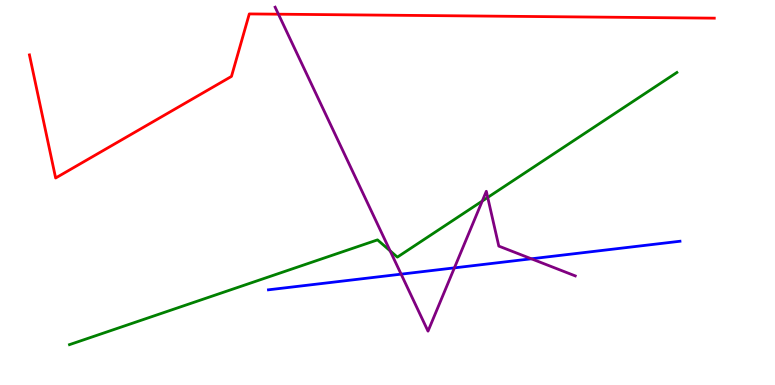[{'lines': ['blue', 'red'], 'intersections': []}, {'lines': ['green', 'red'], 'intersections': []}, {'lines': ['purple', 'red'], 'intersections': [{'x': 3.59, 'y': 9.63}]}, {'lines': ['blue', 'green'], 'intersections': []}, {'lines': ['blue', 'purple'], 'intersections': [{'x': 5.18, 'y': 2.88}, {'x': 5.86, 'y': 3.04}, {'x': 6.86, 'y': 3.28}]}, {'lines': ['green', 'purple'], 'intersections': [{'x': 5.03, 'y': 3.48}, {'x': 6.22, 'y': 4.78}, {'x': 6.29, 'y': 4.87}]}]